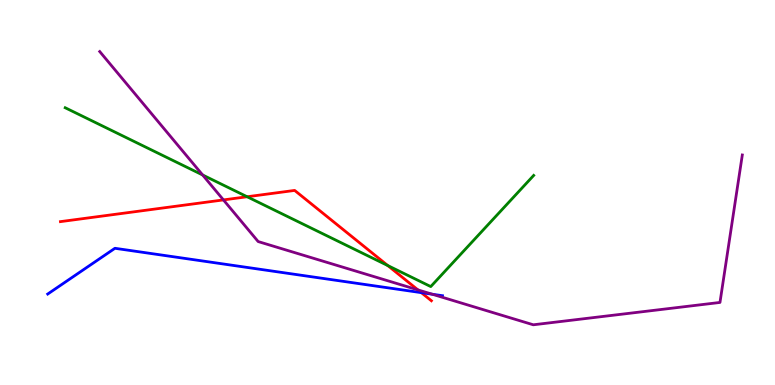[{'lines': ['blue', 'red'], 'intersections': [{'x': 5.44, 'y': 2.4}]}, {'lines': ['green', 'red'], 'intersections': [{'x': 3.19, 'y': 4.89}, {'x': 5.0, 'y': 3.1}]}, {'lines': ['purple', 'red'], 'intersections': [{'x': 2.88, 'y': 4.81}, {'x': 5.39, 'y': 2.47}]}, {'lines': ['blue', 'green'], 'intersections': []}, {'lines': ['blue', 'purple'], 'intersections': [{'x': 5.58, 'y': 2.36}]}, {'lines': ['green', 'purple'], 'intersections': [{'x': 2.61, 'y': 5.46}]}]